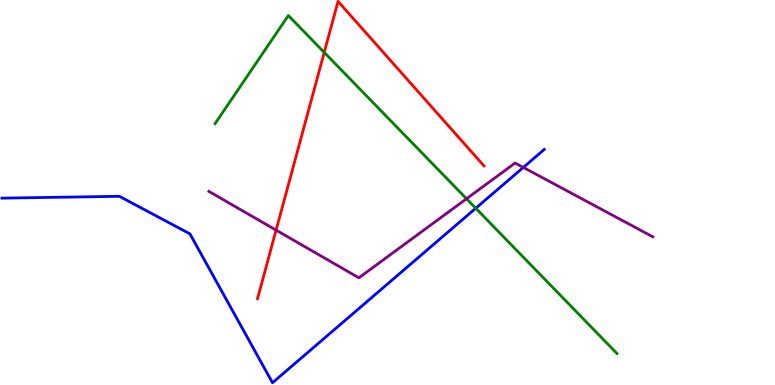[{'lines': ['blue', 'red'], 'intersections': []}, {'lines': ['green', 'red'], 'intersections': [{'x': 4.18, 'y': 8.64}]}, {'lines': ['purple', 'red'], 'intersections': [{'x': 3.56, 'y': 4.02}]}, {'lines': ['blue', 'green'], 'intersections': [{'x': 6.14, 'y': 4.59}]}, {'lines': ['blue', 'purple'], 'intersections': [{'x': 6.75, 'y': 5.65}]}, {'lines': ['green', 'purple'], 'intersections': [{'x': 6.02, 'y': 4.84}]}]